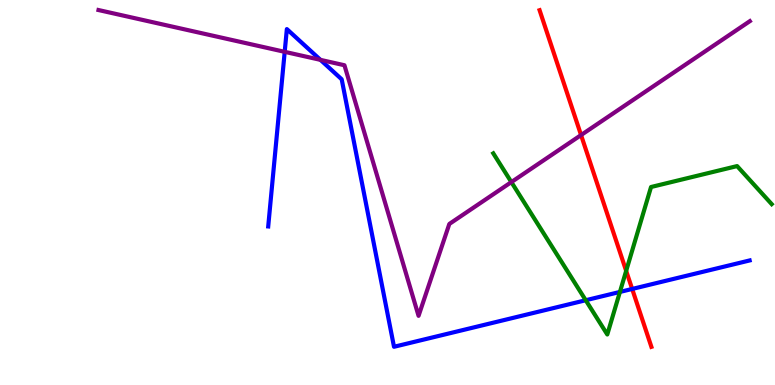[{'lines': ['blue', 'red'], 'intersections': [{'x': 8.16, 'y': 2.49}]}, {'lines': ['green', 'red'], 'intersections': [{'x': 8.08, 'y': 2.96}]}, {'lines': ['purple', 'red'], 'intersections': [{'x': 7.5, 'y': 6.49}]}, {'lines': ['blue', 'green'], 'intersections': [{'x': 7.56, 'y': 2.2}, {'x': 8.0, 'y': 2.42}]}, {'lines': ['blue', 'purple'], 'intersections': [{'x': 3.67, 'y': 8.65}, {'x': 4.14, 'y': 8.45}]}, {'lines': ['green', 'purple'], 'intersections': [{'x': 6.6, 'y': 5.27}]}]